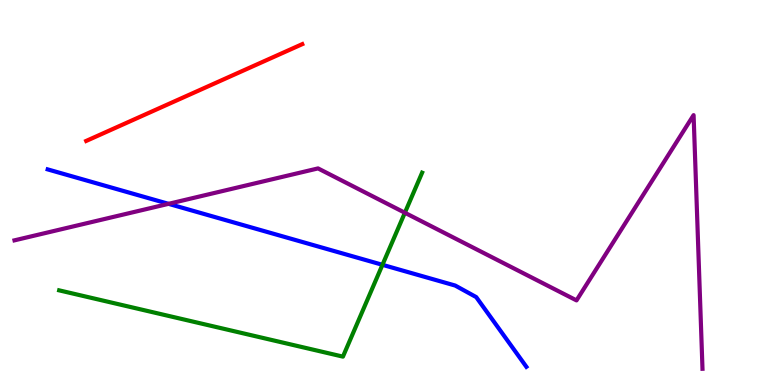[{'lines': ['blue', 'red'], 'intersections': []}, {'lines': ['green', 'red'], 'intersections': []}, {'lines': ['purple', 'red'], 'intersections': []}, {'lines': ['blue', 'green'], 'intersections': [{'x': 4.93, 'y': 3.12}]}, {'lines': ['blue', 'purple'], 'intersections': [{'x': 2.17, 'y': 4.71}]}, {'lines': ['green', 'purple'], 'intersections': [{'x': 5.22, 'y': 4.47}]}]